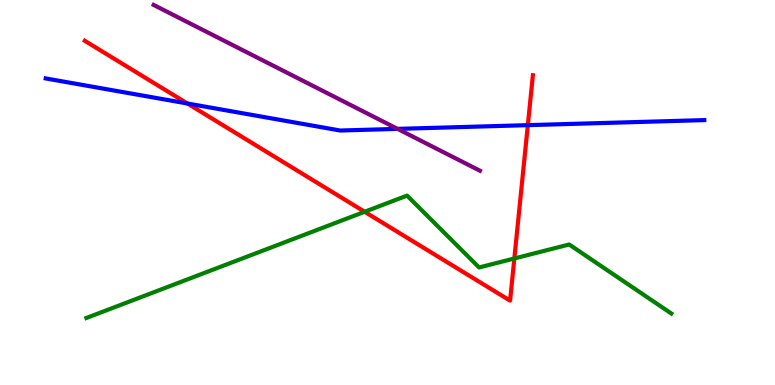[{'lines': ['blue', 'red'], 'intersections': [{'x': 2.42, 'y': 7.31}, {'x': 6.81, 'y': 6.75}]}, {'lines': ['green', 'red'], 'intersections': [{'x': 4.71, 'y': 4.5}, {'x': 6.64, 'y': 3.29}]}, {'lines': ['purple', 'red'], 'intersections': []}, {'lines': ['blue', 'green'], 'intersections': []}, {'lines': ['blue', 'purple'], 'intersections': [{'x': 5.13, 'y': 6.65}]}, {'lines': ['green', 'purple'], 'intersections': []}]